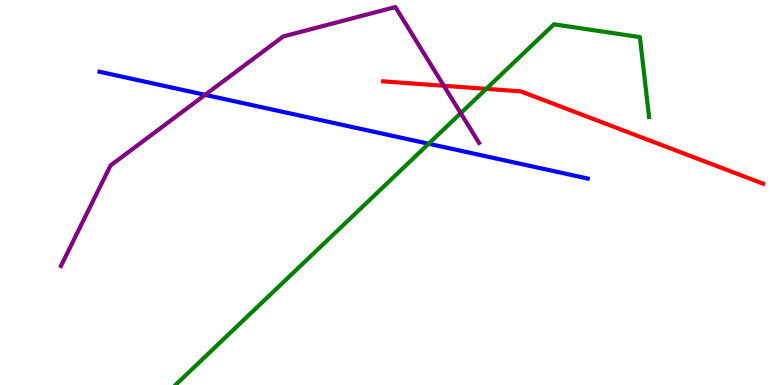[{'lines': ['blue', 'red'], 'intersections': []}, {'lines': ['green', 'red'], 'intersections': [{'x': 6.27, 'y': 7.69}]}, {'lines': ['purple', 'red'], 'intersections': [{'x': 5.73, 'y': 7.77}]}, {'lines': ['blue', 'green'], 'intersections': [{'x': 5.53, 'y': 6.27}]}, {'lines': ['blue', 'purple'], 'intersections': [{'x': 2.65, 'y': 7.54}]}, {'lines': ['green', 'purple'], 'intersections': [{'x': 5.94, 'y': 7.06}]}]